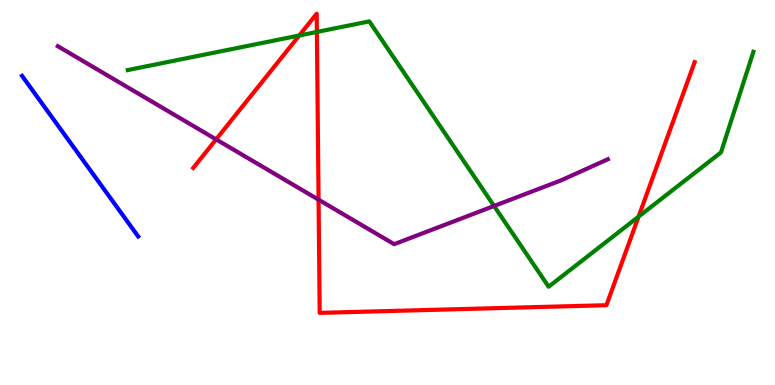[{'lines': ['blue', 'red'], 'intersections': []}, {'lines': ['green', 'red'], 'intersections': [{'x': 3.86, 'y': 9.08}, {'x': 4.09, 'y': 9.17}, {'x': 8.24, 'y': 4.37}]}, {'lines': ['purple', 'red'], 'intersections': [{'x': 2.79, 'y': 6.38}, {'x': 4.11, 'y': 4.81}]}, {'lines': ['blue', 'green'], 'intersections': []}, {'lines': ['blue', 'purple'], 'intersections': []}, {'lines': ['green', 'purple'], 'intersections': [{'x': 6.38, 'y': 4.65}]}]